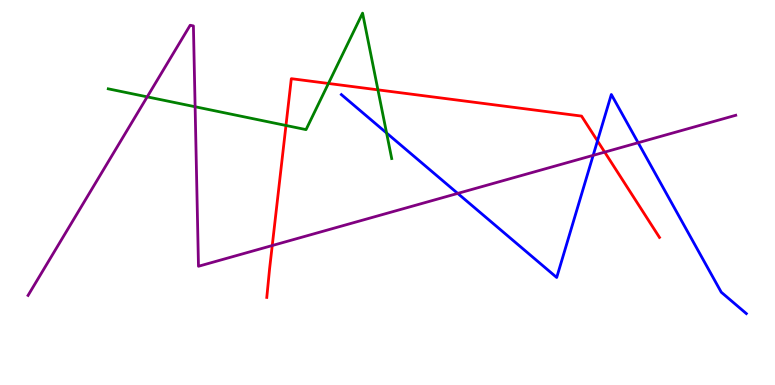[{'lines': ['blue', 'red'], 'intersections': [{'x': 7.71, 'y': 6.34}]}, {'lines': ['green', 'red'], 'intersections': [{'x': 3.69, 'y': 6.74}, {'x': 4.24, 'y': 7.83}, {'x': 4.88, 'y': 7.67}]}, {'lines': ['purple', 'red'], 'intersections': [{'x': 3.51, 'y': 3.62}, {'x': 7.8, 'y': 6.05}]}, {'lines': ['blue', 'green'], 'intersections': [{'x': 4.99, 'y': 6.55}]}, {'lines': ['blue', 'purple'], 'intersections': [{'x': 5.91, 'y': 4.98}, {'x': 7.65, 'y': 5.96}, {'x': 8.23, 'y': 6.29}]}, {'lines': ['green', 'purple'], 'intersections': [{'x': 1.9, 'y': 7.48}, {'x': 2.52, 'y': 7.23}]}]